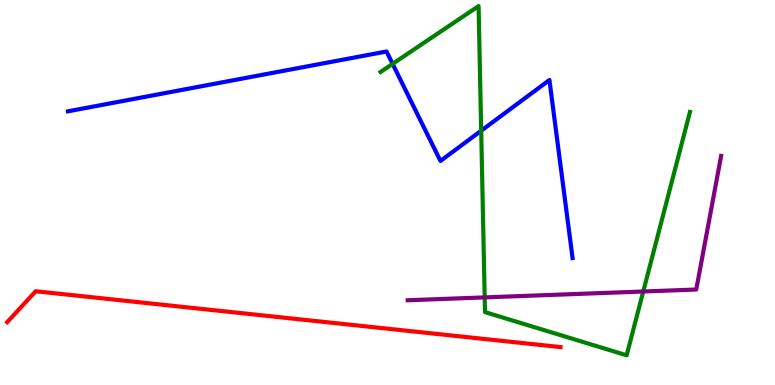[{'lines': ['blue', 'red'], 'intersections': []}, {'lines': ['green', 'red'], 'intersections': []}, {'lines': ['purple', 'red'], 'intersections': []}, {'lines': ['blue', 'green'], 'intersections': [{'x': 5.07, 'y': 8.34}, {'x': 6.21, 'y': 6.6}]}, {'lines': ['blue', 'purple'], 'intersections': []}, {'lines': ['green', 'purple'], 'intersections': [{'x': 6.25, 'y': 2.28}, {'x': 8.3, 'y': 2.43}]}]